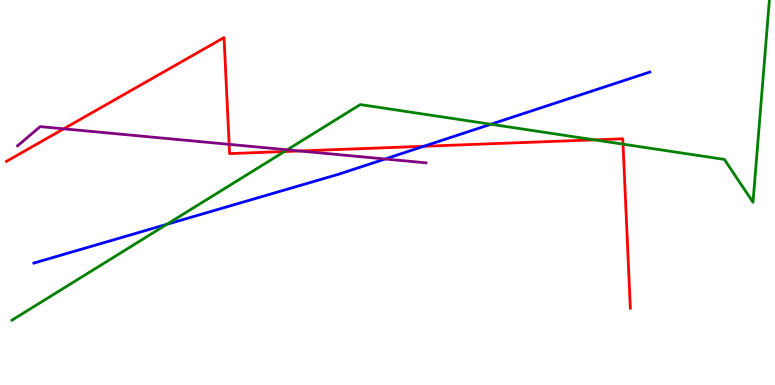[{'lines': ['blue', 'red'], 'intersections': [{'x': 5.47, 'y': 6.2}]}, {'lines': ['green', 'red'], 'intersections': [{'x': 3.67, 'y': 6.06}, {'x': 7.67, 'y': 6.37}, {'x': 8.04, 'y': 6.26}]}, {'lines': ['purple', 'red'], 'intersections': [{'x': 0.822, 'y': 6.65}, {'x': 2.96, 'y': 6.25}, {'x': 3.87, 'y': 6.08}]}, {'lines': ['blue', 'green'], 'intersections': [{'x': 2.15, 'y': 4.17}, {'x': 6.33, 'y': 6.77}]}, {'lines': ['blue', 'purple'], 'intersections': [{'x': 4.97, 'y': 5.87}]}, {'lines': ['green', 'purple'], 'intersections': [{'x': 3.71, 'y': 6.11}]}]